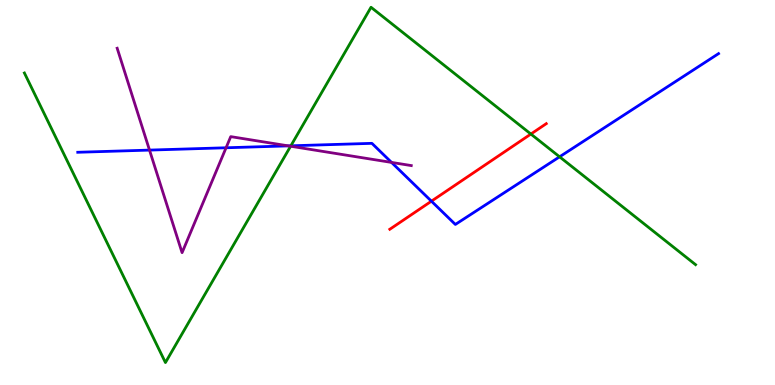[{'lines': ['blue', 'red'], 'intersections': [{'x': 5.57, 'y': 4.77}]}, {'lines': ['green', 'red'], 'intersections': [{'x': 6.85, 'y': 6.52}]}, {'lines': ['purple', 'red'], 'intersections': []}, {'lines': ['blue', 'green'], 'intersections': [{'x': 3.75, 'y': 6.21}, {'x': 7.22, 'y': 5.93}]}, {'lines': ['blue', 'purple'], 'intersections': [{'x': 1.93, 'y': 6.1}, {'x': 2.92, 'y': 6.16}, {'x': 3.72, 'y': 6.21}, {'x': 5.05, 'y': 5.78}]}, {'lines': ['green', 'purple'], 'intersections': [{'x': 3.75, 'y': 6.2}]}]